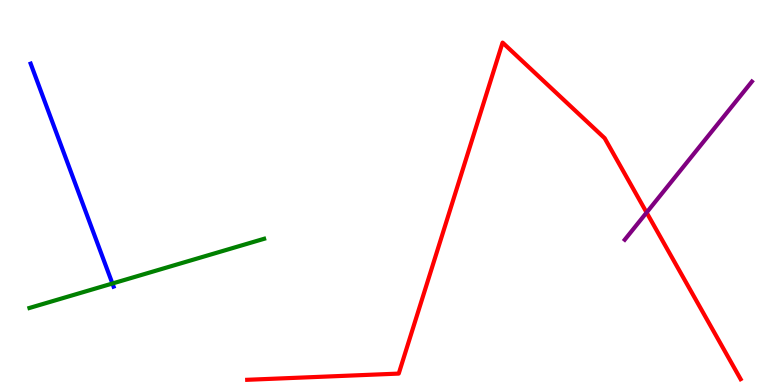[{'lines': ['blue', 'red'], 'intersections': []}, {'lines': ['green', 'red'], 'intersections': []}, {'lines': ['purple', 'red'], 'intersections': [{'x': 8.34, 'y': 4.48}]}, {'lines': ['blue', 'green'], 'intersections': [{'x': 1.45, 'y': 2.64}]}, {'lines': ['blue', 'purple'], 'intersections': []}, {'lines': ['green', 'purple'], 'intersections': []}]